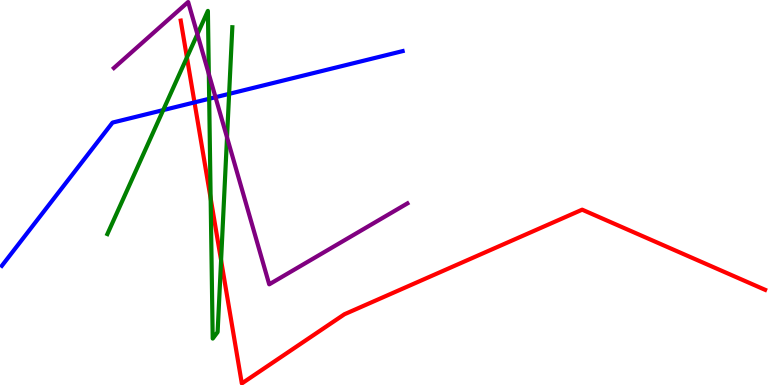[{'lines': ['blue', 'red'], 'intersections': [{'x': 2.51, 'y': 7.34}]}, {'lines': ['green', 'red'], 'intersections': [{'x': 2.41, 'y': 8.51}, {'x': 2.72, 'y': 4.85}, {'x': 2.85, 'y': 3.24}]}, {'lines': ['purple', 'red'], 'intersections': []}, {'lines': ['blue', 'green'], 'intersections': [{'x': 2.11, 'y': 7.14}, {'x': 2.7, 'y': 7.43}, {'x': 2.96, 'y': 7.56}]}, {'lines': ['blue', 'purple'], 'intersections': [{'x': 2.78, 'y': 7.47}]}, {'lines': ['green', 'purple'], 'intersections': [{'x': 2.55, 'y': 9.11}, {'x': 2.69, 'y': 8.08}, {'x': 2.93, 'y': 6.43}]}]